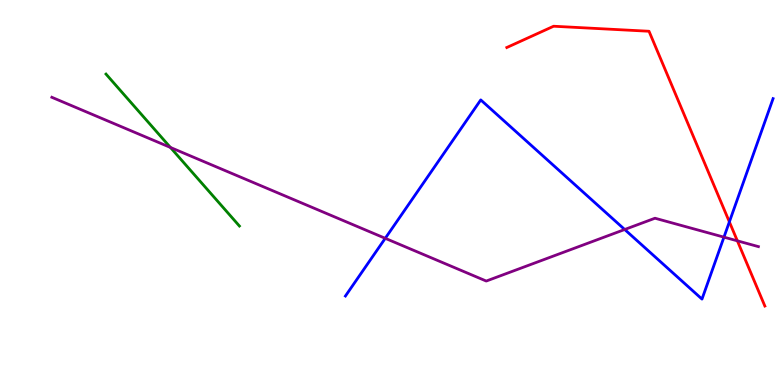[{'lines': ['blue', 'red'], 'intersections': [{'x': 9.41, 'y': 4.24}]}, {'lines': ['green', 'red'], 'intersections': []}, {'lines': ['purple', 'red'], 'intersections': [{'x': 9.51, 'y': 3.74}]}, {'lines': ['blue', 'green'], 'intersections': []}, {'lines': ['blue', 'purple'], 'intersections': [{'x': 4.97, 'y': 3.81}, {'x': 8.06, 'y': 4.04}, {'x': 9.34, 'y': 3.84}]}, {'lines': ['green', 'purple'], 'intersections': [{'x': 2.2, 'y': 6.17}]}]